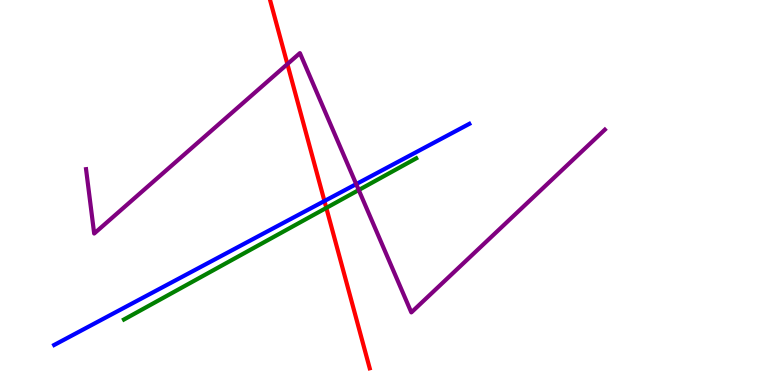[{'lines': ['blue', 'red'], 'intersections': [{'x': 4.19, 'y': 4.78}]}, {'lines': ['green', 'red'], 'intersections': [{'x': 4.21, 'y': 4.6}]}, {'lines': ['purple', 'red'], 'intersections': [{'x': 3.71, 'y': 8.34}]}, {'lines': ['blue', 'green'], 'intersections': []}, {'lines': ['blue', 'purple'], 'intersections': [{'x': 4.6, 'y': 5.22}]}, {'lines': ['green', 'purple'], 'intersections': [{'x': 4.63, 'y': 5.06}]}]